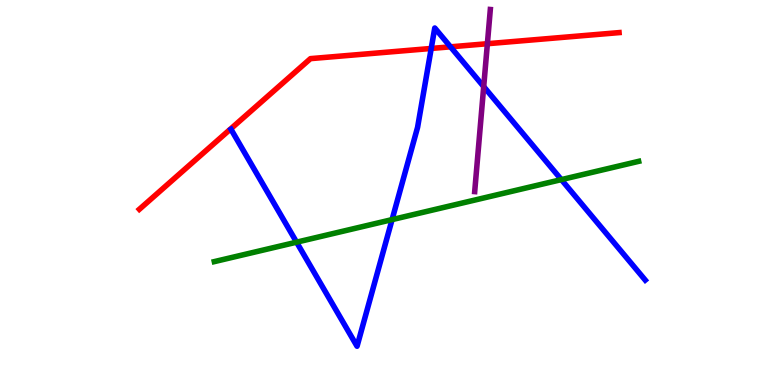[{'lines': ['blue', 'red'], 'intersections': [{'x': 5.56, 'y': 8.74}, {'x': 5.81, 'y': 8.78}]}, {'lines': ['green', 'red'], 'intersections': []}, {'lines': ['purple', 'red'], 'intersections': [{'x': 6.29, 'y': 8.86}]}, {'lines': ['blue', 'green'], 'intersections': [{'x': 3.83, 'y': 3.71}, {'x': 5.06, 'y': 4.3}, {'x': 7.24, 'y': 5.33}]}, {'lines': ['blue', 'purple'], 'intersections': [{'x': 6.24, 'y': 7.75}]}, {'lines': ['green', 'purple'], 'intersections': []}]